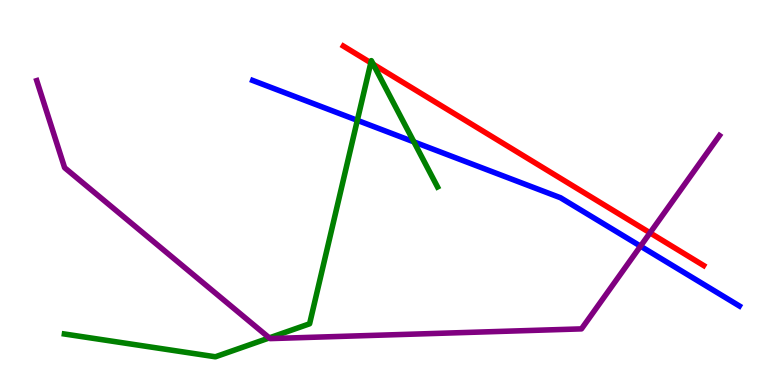[{'lines': ['blue', 'red'], 'intersections': []}, {'lines': ['green', 'red'], 'intersections': [{'x': 4.78, 'y': 8.37}, {'x': 4.82, 'y': 8.33}]}, {'lines': ['purple', 'red'], 'intersections': [{'x': 8.39, 'y': 3.95}]}, {'lines': ['blue', 'green'], 'intersections': [{'x': 4.61, 'y': 6.87}, {'x': 5.34, 'y': 6.31}]}, {'lines': ['blue', 'purple'], 'intersections': [{'x': 8.26, 'y': 3.61}]}, {'lines': ['green', 'purple'], 'intersections': [{'x': 3.48, 'y': 1.22}]}]